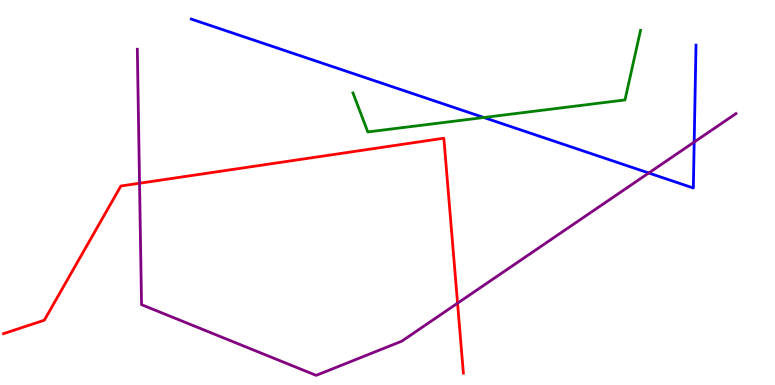[{'lines': ['blue', 'red'], 'intersections': []}, {'lines': ['green', 'red'], 'intersections': []}, {'lines': ['purple', 'red'], 'intersections': [{'x': 1.8, 'y': 5.24}, {'x': 5.9, 'y': 2.12}]}, {'lines': ['blue', 'green'], 'intersections': [{'x': 6.24, 'y': 6.95}]}, {'lines': ['blue', 'purple'], 'intersections': [{'x': 8.37, 'y': 5.51}, {'x': 8.96, 'y': 6.31}]}, {'lines': ['green', 'purple'], 'intersections': []}]